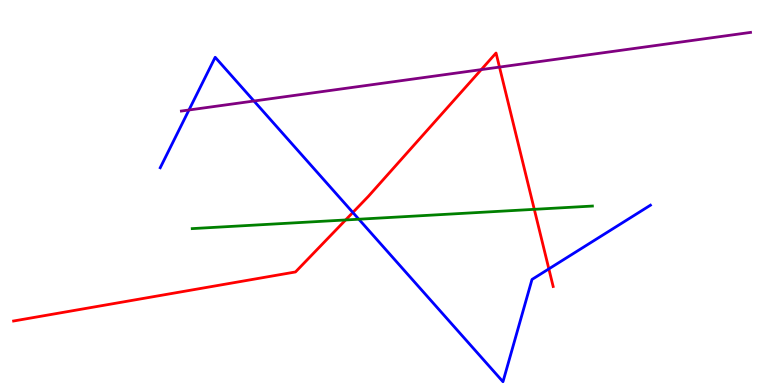[{'lines': ['blue', 'red'], 'intersections': [{'x': 4.55, 'y': 4.48}, {'x': 7.08, 'y': 3.02}]}, {'lines': ['green', 'red'], 'intersections': [{'x': 4.46, 'y': 4.29}, {'x': 6.89, 'y': 4.56}]}, {'lines': ['purple', 'red'], 'intersections': [{'x': 6.21, 'y': 8.19}, {'x': 6.44, 'y': 8.26}]}, {'lines': ['blue', 'green'], 'intersections': [{'x': 4.63, 'y': 4.31}]}, {'lines': ['blue', 'purple'], 'intersections': [{'x': 2.44, 'y': 7.14}, {'x': 3.28, 'y': 7.38}]}, {'lines': ['green', 'purple'], 'intersections': []}]